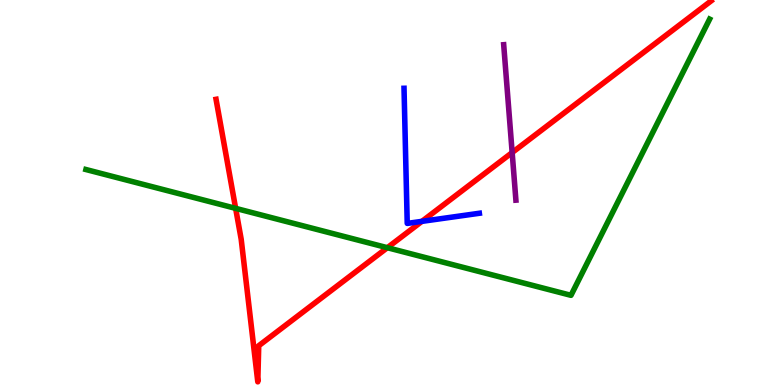[{'lines': ['blue', 'red'], 'intersections': [{'x': 5.44, 'y': 4.25}]}, {'lines': ['green', 'red'], 'intersections': [{'x': 3.04, 'y': 4.59}, {'x': 5.0, 'y': 3.57}]}, {'lines': ['purple', 'red'], 'intersections': [{'x': 6.61, 'y': 6.04}]}, {'lines': ['blue', 'green'], 'intersections': []}, {'lines': ['blue', 'purple'], 'intersections': []}, {'lines': ['green', 'purple'], 'intersections': []}]